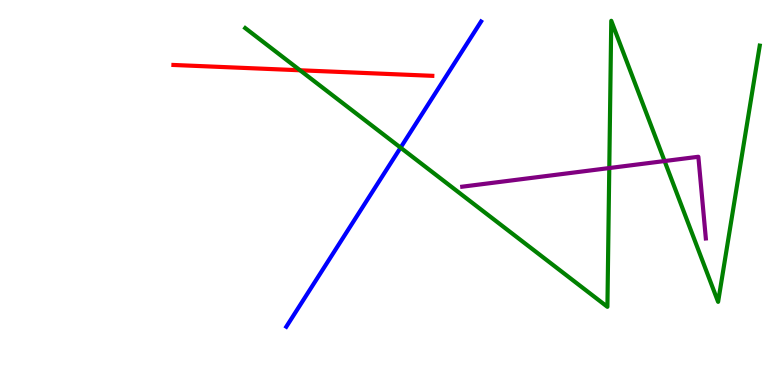[{'lines': ['blue', 'red'], 'intersections': []}, {'lines': ['green', 'red'], 'intersections': [{'x': 3.87, 'y': 8.17}]}, {'lines': ['purple', 'red'], 'intersections': []}, {'lines': ['blue', 'green'], 'intersections': [{'x': 5.17, 'y': 6.16}]}, {'lines': ['blue', 'purple'], 'intersections': []}, {'lines': ['green', 'purple'], 'intersections': [{'x': 7.86, 'y': 5.63}, {'x': 8.58, 'y': 5.82}]}]